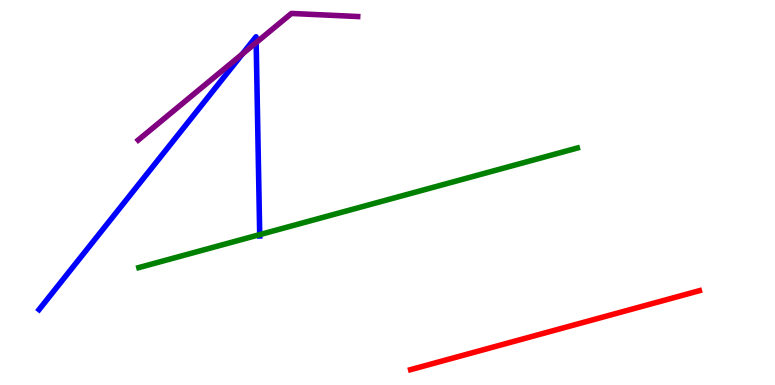[{'lines': ['blue', 'red'], 'intersections': []}, {'lines': ['green', 'red'], 'intersections': []}, {'lines': ['purple', 'red'], 'intersections': []}, {'lines': ['blue', 'green'], 'intersections': [{'x': 3.35, 'y': 3.91}]}, {'lines': ['blue', 'purple'], 'intersections': [{'x': 3.13, 'y': 8.6}, {'x': 3.31, 'y': 8.89}]}, {'lines': ['green', 'purple'], 'intersections': []}]